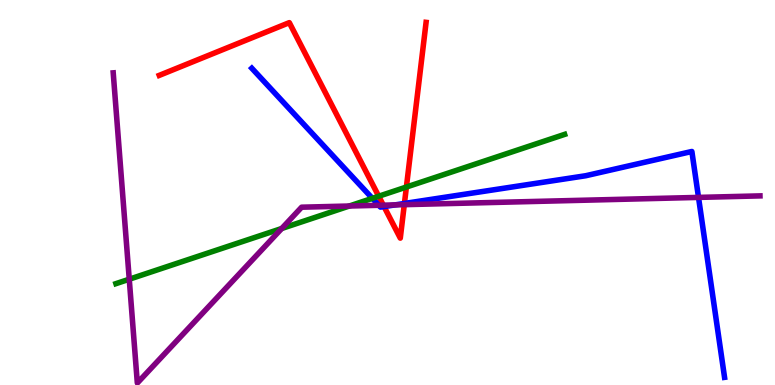[{'lines': ['blue', 'red'], 'intersections': [{'x': 4.96, 'y': 4.63}, {'x': 5.22, 'y': 4.72}]}, {'lines': ['green', 'red'], 'intersections': [{'x': 4.89, 'y': 4.9}, {'x': 5.24, 'y': 5.14}]}, {'lines': ['purple', 'red'], 'intersections': [{'x': 4.95, 'y': 4.67}, {'x': 5.22, 'y': 4.68}]}, {'lines': ['blue', 'green'], 'intersections': [{'x': 4.8, 'y': 4.85}]}, {'lines': ['blue', 'purple'], 'intersections': [{'x': 4.89, 'y': 4.67}, {'x': 5.1, 'y': 4.68}, {'x': 9.01, 'y': 4.87}]}, {'lines': ['green', 'purple'], 'intersections': [{'x': 1.67, 'y': 2.75}, {'x': 3.64, 'y': 4.07}, {'x': 4.51, 'y': 4.65}]}]